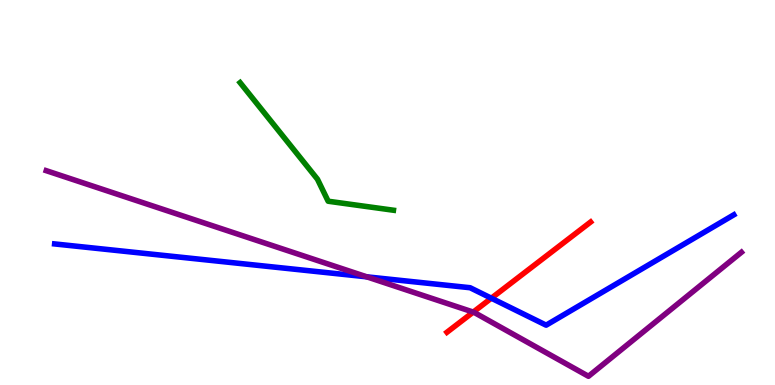[{'lines': ['blue', 'red'], 'intersections': [{'x': 6.34, 'y': 2.25}]}, {'lines': ['green', 'red'], 'intersections': []}, {'lines': ['purple', 'red'], 'intersections': [{'x': 6.11, 'y': 1.89}]}, {'lines': ['blue', 'green'], 'intersections': []}, {'lines': ['blue', 'purple'], 'intersections': [{'x': 4.73, 'y': 2.81}]}, {'lines': ['green', 'purple'], 'intersections': []}]